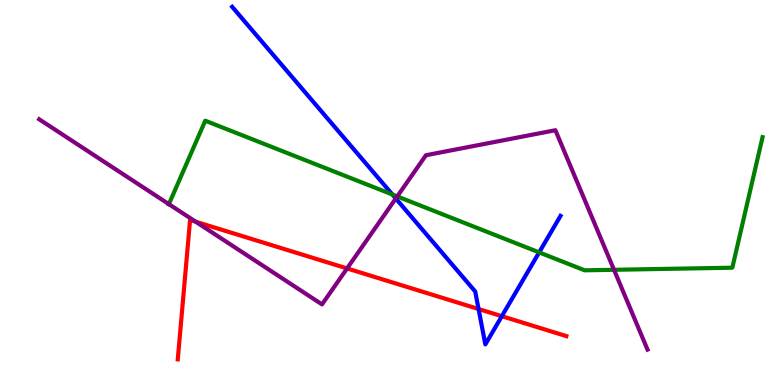[{'lines': ['blue', 'red'], 'intersections': [{'x': 6.17, 'y': 1.97}, {'x': 6.48, 'y': 1.79}]}, {'lines': ['green', 'red'], 'intersections': []}, {'lines': ['purple', 'red'], 'intersections': [{'x': 2.53, 'y': 4.24}, {'x': 4.48, 'y': 3.03}]}, {'lines': ['blue', 'green'], 'intersections': [{'x': 5.06, 'y': 4.95}, {'x': 6.96, 'y': 3.44}]}, {'lines': ['blue', 'purple'], 'intersections': [{'x': 5.11, 'y': 4.84}]}, {'lines': ['green', 'purple'], 'intersections': [{'x': 2.18, 'y': 4.7}, {'x': 5.13, 'y': 4.9}, {'x': 7.92, 'y': 2.99}]}]